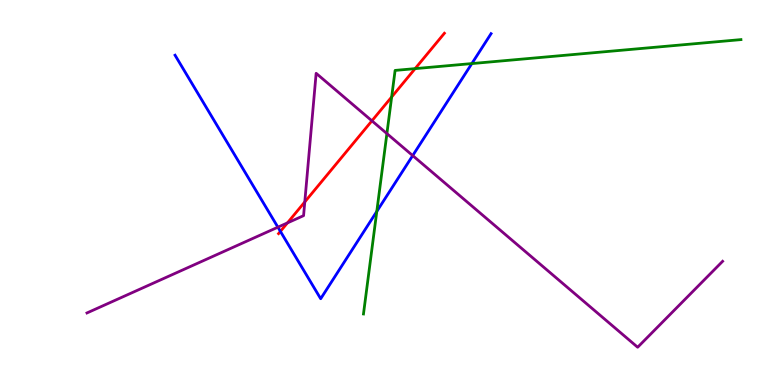[{'lines': ['blue', 'red'], 'intersections': [{'x': 3.62, 'y': 3.99}]}, {'lines': ['green', 'red'], 'intersections': [{'x': 5.05, 'y': 7.48}, {'x': 5.36, 'y': 8.22}]}, {'lines': ['purple', 'red'], 'intersections': [{'x': 3.71, 'y': 4.21}, {'x': 3.93, 'y': 4.75}, {'x': 4.8, 'y': 6.86}]}, {'lines': ['blue', 'green'], 'intersections': [{'x': 4.86, 'y': 4.51}, {'x': 6.09, 'y': 8.35}]}, {'lines': ['blue', 'purple'], 'intersections': [{'x': 3.59, 'y': 4.1}, {'x': 5.33, 'y': 5.96}]}, {'lines': ['green', 'purple'], 'intersections': [{'x': 4.99, 'y': 6.53}]}]